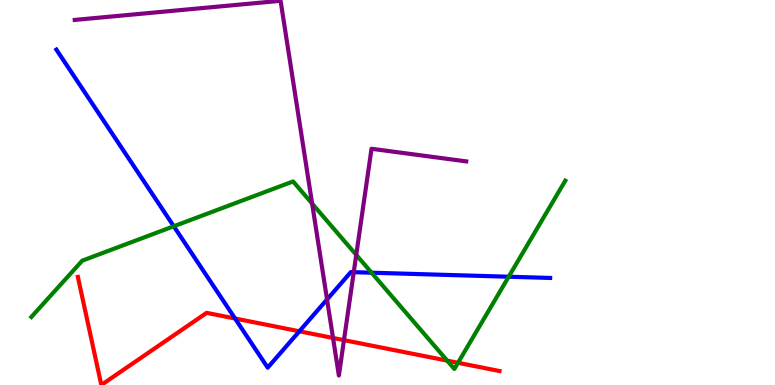[{'lines': ['blue', 'red'], 'intersections': [{'x': 3.03, 'y': 1.73}, {'x': 3.86, 'y': 1.4}]}, {'lines': ['green', 'red'], 'intersections': [{'x': 5.77, 'y': 0.633}, {'x': 5.91, 'y': 0.577}]}, {'lines': ['purple', 'red'], 'intersections': [{'x': 4.3, 'y': 1.22}, {'x': 4.44, 'y': 1.17}]}, {'lines': ['blue', 'green'], 'intersections': [{'x': 2.24, 'y': 4.12}, {'x': 4.79, 'y': 2.92}, {'x': 6.56, 'y': 2.81}]}, {'lines': ['blue', 'purple'], 'intersections': [{'x': 4.22, 'y': 2.22}, {'x': 4.56, 'y': 2.93}]}, {'lines': ['green', 'purple'], 'intersections': [{'x': 4.03, 'y': 4.71}, {'x': 4.6, 'y': 3.38}]}]